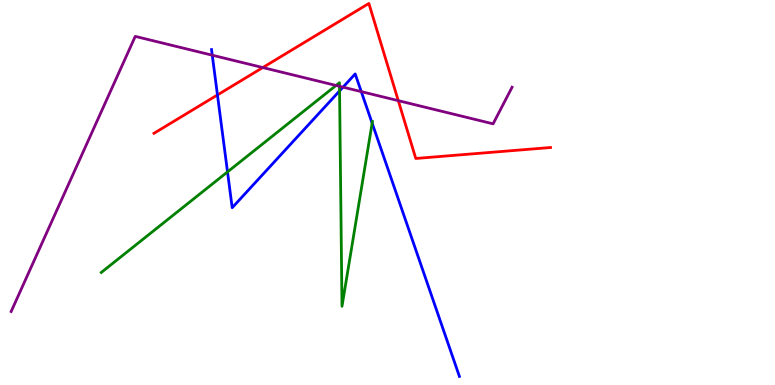[{'lines': ['blue', 'red'], 'intersections': [{'x': 2.81, 'y': 7.53}]}, {'lines': ['green', 'red'], 'intersections': []}, {'lines': ['purple', 'red'], 'intersections': [{'x': 3.39, 'y': 8.25}, {'x': 5.14, 'y': 7.39}]}, {'lines': ['blue', 'green'], 'intersections': [{'x': 2.94, 'y': 5.54}, {'x': 4.38, 'y': 7.64}, {'x': 4.8, 'y': 6.8}]}, {'lines': ['blue', 'purple'], 'intersections': [{'x': 2.74, 'y': 8.57}, {'x': 4.43, 'y': 7.74}, {'x': 4.66, 'y': 7.62}]}, {'lines': ['green', 'purple'], 'intersections': [{'x': 4.34, 'y': 7.78}, {'x': 4.38, 'y': 7.76}]}]